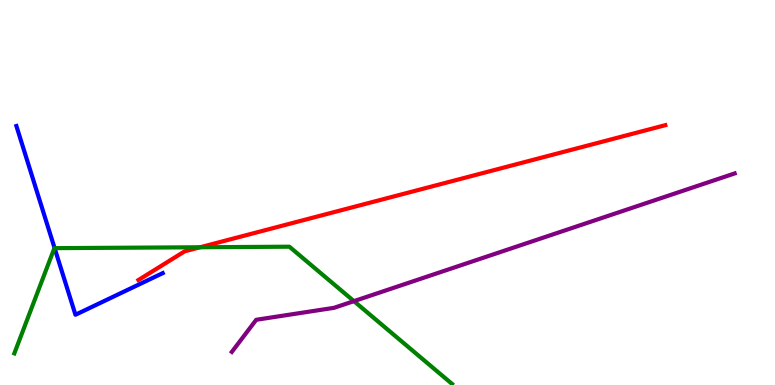[{'lines': ['blue', 'red'], 'intersections': []}, {'lines': ['green', 'red'], 'intersections': [{'x': 2.58, 'y': 3.58}]}, {'lines': ['purple', 'red'], 'intersections': []}, {'lines': ['blue', 'green'], 'intersections': [{'x': 0.705, 'y': 3.55}]}, {'lines': ['blue', 'purple'], 'intersections': []}, {'lines': ['green', 'purple'], 'intersections': [{'x': 4.57, 'y': 2.18}]}]